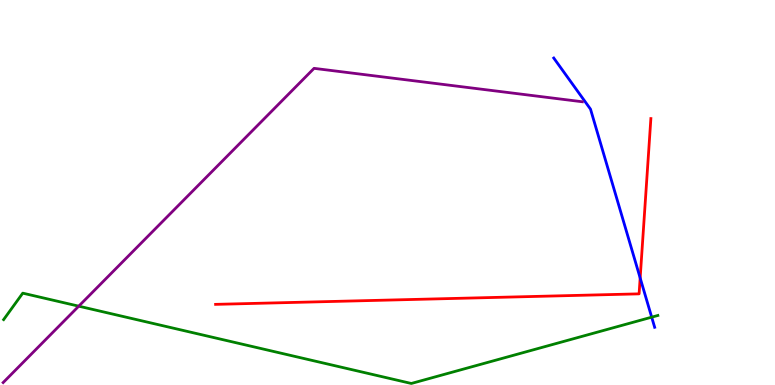[{'lines': ['blue', 'red'], 'intersections': [{'x': 8.26, 'y': 2.78}]}, {'lines': ['green', 'red'], 'intersections': []}, {'lines': ['purple', 'red'], 'intersections': []}, {'lines': ['blue', 'green'], 'intersections': [{'x': 8.41, 'y': 1.76}]}, {'lines': ['blue', 'purple'], 'intersections': []}, {'lines': ['green', 'purple'], 'intersections': [{'x': 1.02, 'y': 2.05}]}]